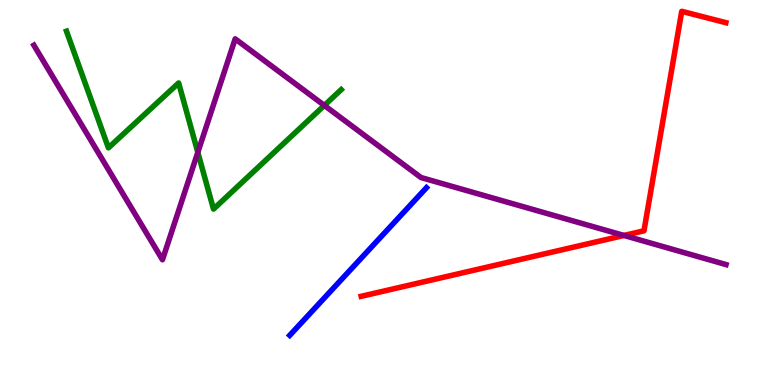[{'lines': ['blue', 'red'], 'intersections': []}, {'lines': ['green', 'red'], 'intersections': []}, {'lines': ['purple', 'red'], 'intersections': [{'x': 8.05, 'y': 3.88}]}, {'lines': ['blue', 'green'], 'intersections': []}, {'lines': ['blue', 'purple'], 'intersections': []}, {'lines': ['green', 'purple'], 'intersections': [{'x': 2.55, 'y': 6.04}, {'x': 4.19, 'y': 7.26}]}]